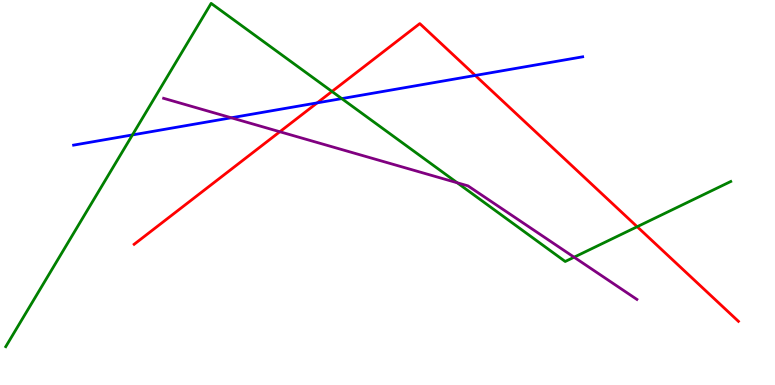[{'lines': ['blue', 'red'], 'intersections': [{'x': 4.09, 'y': 7.33}, {'x': 6.13, 'y': 8.04}]}, {'lines': ['green', 'red'], 'intersections': [{'x': 4.28, 'y': 7.62}, {'x': 8.22, 'y': 4.11}]}, {'lines': ['purple', 'red'], 'intersections': [{'x': 3.61, 'y': 6.58}]}, {'lines': ['blue', 'green'], 'intersections': [{'x': 1.71, 'y': 6.5}, {'x': 4.41, 'y': 7.44}]}, {'lines': ['blue', 'purple'], 'intersections': [{'x': 2.98, 'y': 6.94}]}, {'lines': ['green', 'purple'], 'intersections': [{'x': 5.9, 'y': 5.25}, {'x': 7.41, 'y': 3.32}]}]